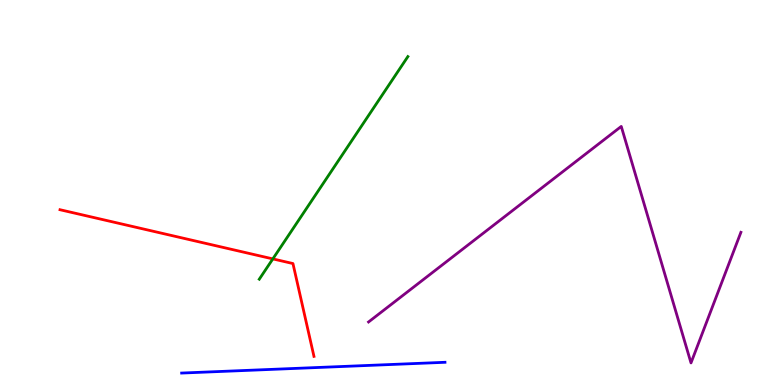[{'lines': ['blue', 'red'], 'intersections': []}, {'lines': ['green', 'red'], 'intersections': [{'x': 3.52, 'y': 3.28}]}, {'lines': ['purple', 'red'], 'intersections': []}, {'lines': ['blue', 'green'], 'intersections': []}, {'lines': ['blue', 'purple'], 'intersections': []}, {'lines': ['green', 'purple'], 'intersections': []}]